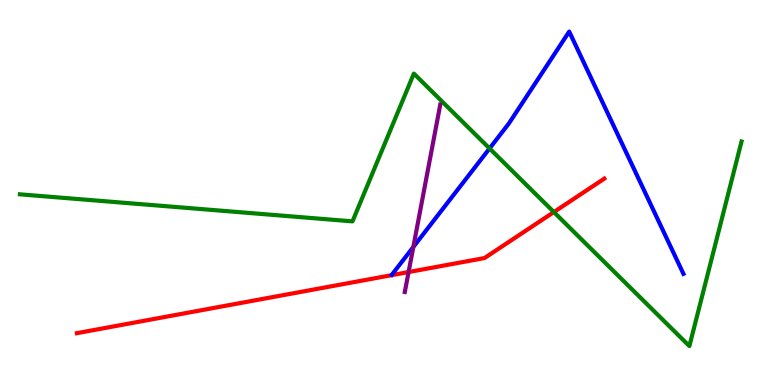[{'lines': ['blue', 'red'], 'intersections': []}, {'lines': ['green', 'red'], 'intersections': [{'x': 7.15, 'y': 4.49}]}, {'lines': ['purple', 'red'], 'intersections': [{'x': 5.27, 'y': 2.93}]}, {'lines': ['blue', 'green'], 'intersections': [{'x': 6.32, 'y': 6.14}]}, {'lines': ['blue', 'purple'], 'intersections': [{'x': 5.33, 'y': 3.58}]}, {'lines': ['green', 'purple'], 'intersections': []}]